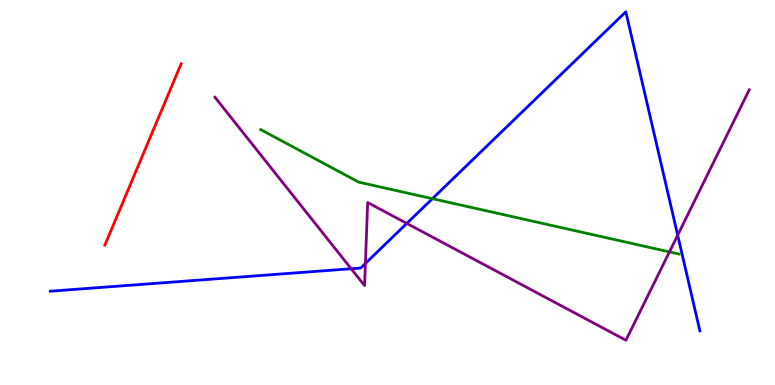[{'lines': ['blue', 'red'], 'intersections': []}, {'lines': ['green', 'red'], 'intersections': []}, {'lines': ['purple', 'red'], 'intersections': []}, {'lines': ['blue', 'green'], 'intersections': [{'x': 5.58, 'y': 4.84}]}, {'lines': ['blue', 'purple'], 'intersections': [{'x': 4.53, 'y': 3.02}, {'x': 4.71, 'y': 3.16}, {'x': 5.25, 'y': 4.2}, {'x': 8.74, 'y': 3.89}]}, {'lines': ['green', 'purple'], 'intersections': [{'x': 8.64, 'y': 3.46}]}]